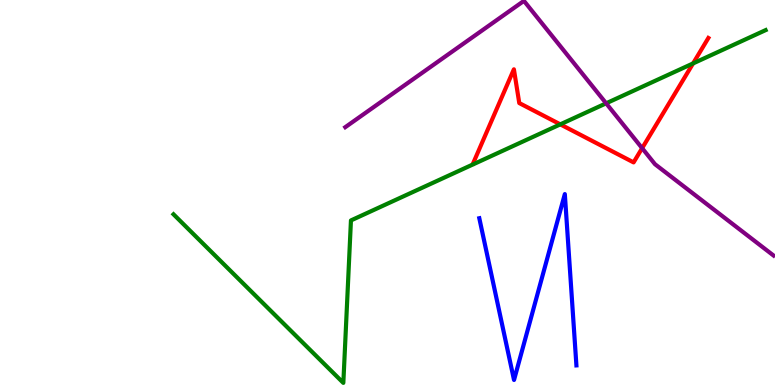[{'lines': ['blue', 'red'], 'intersections': []}, {'lines': ['green', 'red'], 'intersections': [{'x': 7.23, 'y': 6.77}, {'x': 8.94, 'y': 8.35}]}, {'lines': ['purple', 'red'], 'intersections': [{'x': 8.29, 'y': 6.15}]}, {'lines': ['blue', 'green'], 'intersections': []}, {'lines': ['blue', 'purple'], 'intersections': []}, {'lines': ['green', 'purple'], 'intersections': [{'x': 7.82, 'y': 7.32}]}]